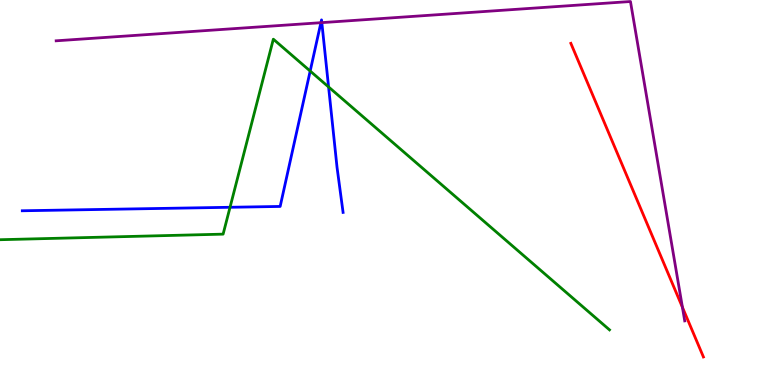[{'lines': ['blue', 'red'], 'intersections': []}, {'lines': ['green', 'red'], 'intersections': []}, {'lines': ['purple', 'red'], 'intersections': [{'x': 8.81, 'y': 2.02}]}, {'lines': ['blue', 'green'], 'intersections': [{'x': 2.97, 'y': 4.62}, {'x': 4.0, 'y': 8.15}, {'x': 4.24, 'y': 7.74}]}, {'lines': ['blue', 'purple'], 'intersections': [{'x': 4.14, 'y': 9.41}, {'x': 4.15, 'y': 9.41}]}, {'lines': ['green', 'purple'], 'intersections': []}]